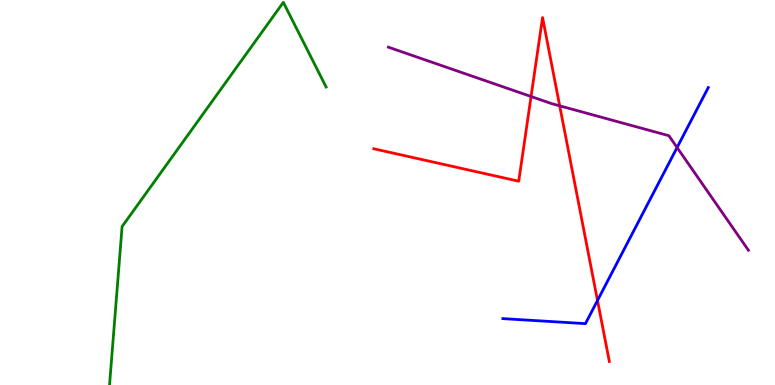[{'lines': ['blue', 'red'], 'intersections': [{'x': 7.71, 'y': 2.2}]}, {'lines': ['green', 'red'], 'intersections': []}, {'lines': ['purple', 'red'], 'intersections': [{'x': 6.85, 'y': 7.49}, {'x': 7.22, 'y': 7.25}]}, {'lines': ['blue', 'green'], 'intersections': []}, {'lines': ['blue', 'purple'], 'intersections': [{'x': 8.74, 'y': 6.17}]}, {'lines': ['green', 'purple'], 'intersections': []}]